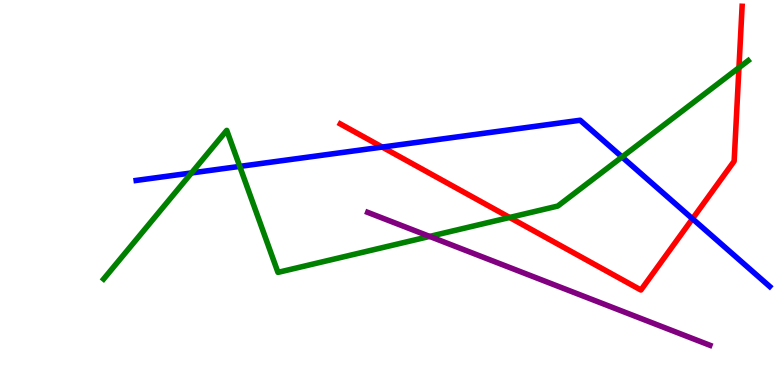[{'lines': ['blue', 'red'], 'intersections': [{'x': 4.93, 'y': 6.18}, {'x': 8.94, 'y': 4.32}]}, {'lines': ['green', 'red'], 'intersections': [{'x': 6.58, 'y': 4.35}, {'x': 9.53, 'y': 8.24}]}, {'lines': ['purple', 'red'], 'intersections': []}, {'lines': ['blue', 'green'], 'intersections': [{'x': 2.47, 'y': 5.51}, {'x': 3.09, 'y': 5.68}, {'x': 8.03, 'y': 5.92}]}, {'lines': ['blue', 'purple'], 'intersections': []}, {'lines': ['green', 'purple'], 'intersections': [{'x': 5.54, 'y': 3.86}]}]